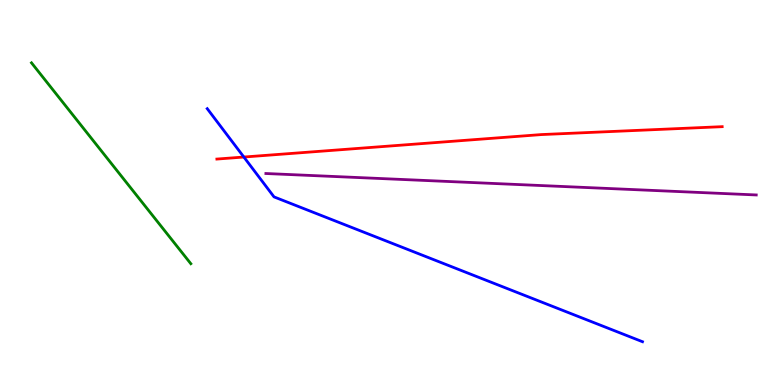[{'lines': ['blue', 'red'], 'intersections': [{'x': 3.15, 'y': 5.92}]}, {'lines': ['green', 'red'], 'intersections': []}, {'lines': ['purple', 'red'], 'intersections': []}, {'lines': ['blue', 'green'], 'intersections': []}, {'lines': ['blue', 'purple'], 'intersections': []}, {'lines': ['green', 'purple'], 'intersections': []}]